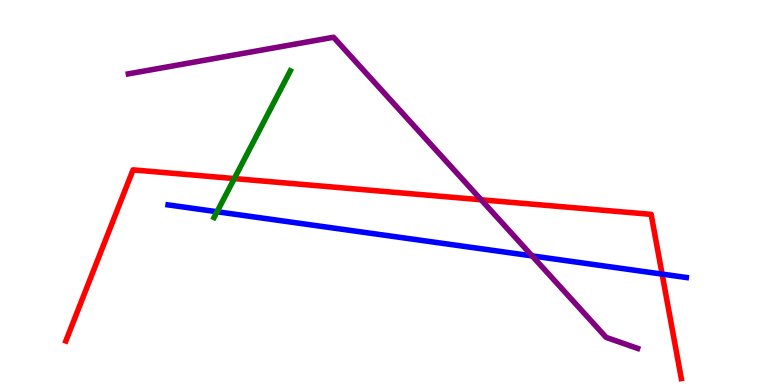[{'lines': ['blue', 'red'], 'intersections': [{'x': 8.54, 'y': 2.88}]}, {'lines': ['green', 'red'], 'intersections': [{'x': 3.02, 'y': 5.36}]}, {'lines': ['purple', 'red'], 'intersections': [{'x': 6.21, 'y': 4.81}]}, {'lines': ['blue', 'green'], 'intersections': [{'x': 2.8, 'y': 4.5}]}, {'lines': ['blue', 'purple'], 'intersections': [{'x': 6.87, 'y': 3.35}]}, {'lines': ['green', 'purple'], 'intersections': []}]